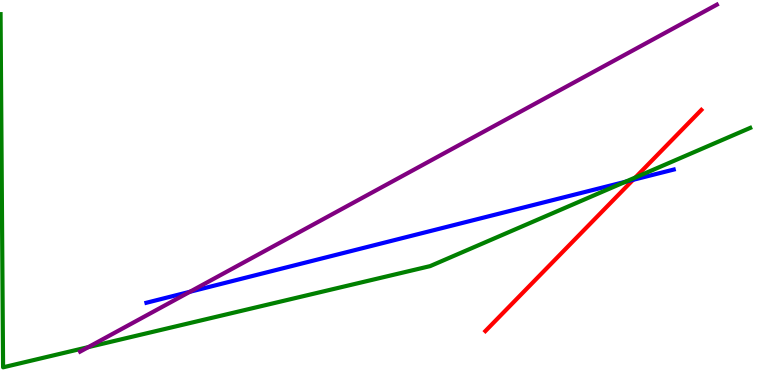[{'lines': ['blue', 'red'], 'intersections': [{'x': 8.17, 'y': 5.33}]}, {'lines': ['green', 'red'], 'intersections': [{'x': 8.2, 'y': 5.39}]}, {'lines': ['purple', 'red'], 'intersections': []}, {'lines': ['blue', 'green'], 'intersections': [{'x': 8.07, 'y': 5.28}]}, {'lines': ['blue', 'purple'], 'intersections': [{'x': 2.45, 'y': 2.42}]}, {'lines': ['green', 'purple'], 'intersections': [{'x': 1.14, 'y': 0.984}]}]